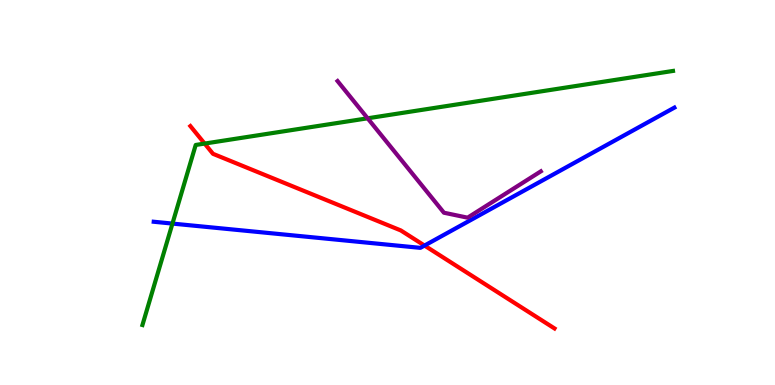[{'lines': ['blue', 'red'], 'intersections': [{'x': 5.48, 'y': 3.62}]}, {'lines': ['green', 'red'], 'intersections': [{'x': 2.64, 'y': 6.27}]}, {'lines': ['purple', 'red'], 'intersections': []}, {'lines': ['blue', 'green'], 'intersections': [{'x': 2.23, 'y': 4.19}]}, {'lines': ['blue', 'purple'], 'intersections': []}, {'lines': ['green', 'purple'], 'intersections': [{'x': 4.74, 'y': 6.93}]}]